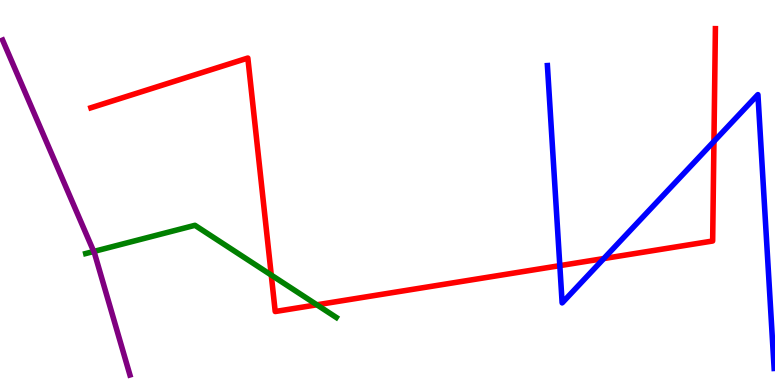[{'lines': ['blue', 'red'], 'intersections': [{'x': 7.22, 'y': 3.1}, {'x': 7.79, 'y': 3.28}, {'x': 9.21, 'y': 6.33}]}, {'lines': ['green', 'red'], 'intersections': [{'x': 3.5, 'y': 2.86}, {'x': 4.09, 'y': 2.08}]}, {'lines': ['purple', 'red'], 'intersections': []}, {'lines': ['blue', 'green'], 'intersections': []}, {'lines': ['blue', 'purple'], 'intersections': []}, {'lines': ['green', 'purple'], 'intersections': [{'x': 1.21, 'y': 3.47}]}]